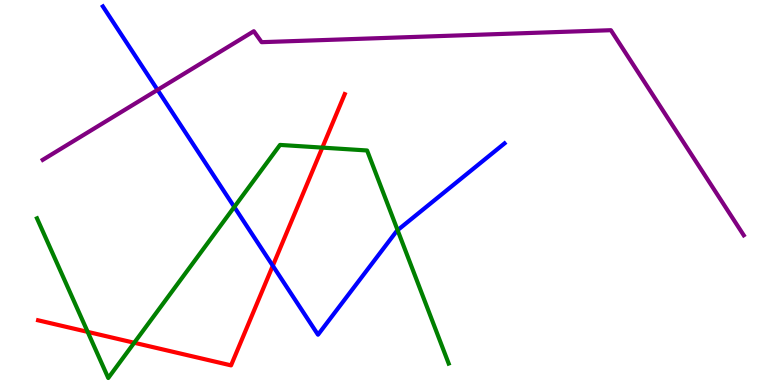[{'lines': ['blue', 'red'], 'intersections': [{'x': 3.52, 'y': 3.1}]}, {'lines': ['green', 'red'], 'intersections': [{'x': 1.13, 'y': 1.38}, {'x': 1.73, 'y': 1.1}, {'x': 4.16, 'y': 6.17}]}, {'lines': ['purple', 'red'], 'intersections': []}, {'lines': ['blue', 'green'], 'intersections': [{'x': 3.02, 'y': 4.62}, {'x': 5.13, 'y': 4.02}]}, {'lines': ['blue', 'purple'], 'intersections': [{'x': 2.03, 'y': 7.67}]}, {'lines': ['green', 'purple'], 'intersections': []}]